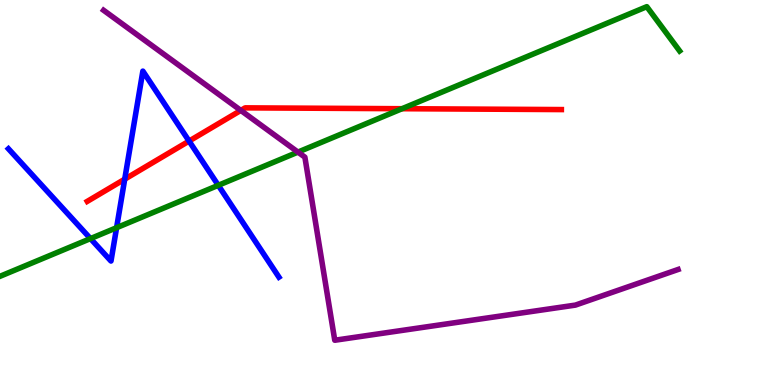[{'lines': ['blue', 'red'], 'intersections': [{'x': 1.61, 'y': 5.35}, {'x': 2.44, 'y': 6.34}]}, {'lines': ['green', 'red'], 'intersections': [{'x': 5.19, 'y': 7.18}]}, {'lines': ['purple', 'red'], 'intersections': [{'x': 3.11, 'y': 7.13}]}, {'lines': ['blue', 'green'], 'intersections': [{'x': 1.17, 'y': 3.8}, {'x': 1.5, 'y': 4.09}, {'x': 2.82, 'y': 5.19}]}, {'lines': ['blue', 'purple'], 'intersections': []}, {'lines': ['green', 'purple'], 'intersections': [{'x': 3.84, 'y': 6.05}]}]